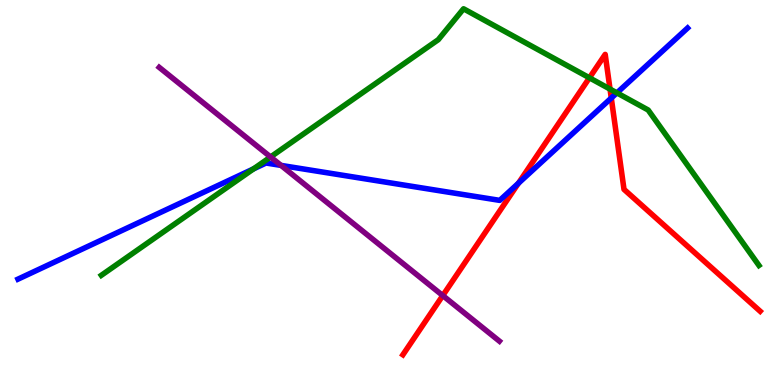[{'lines': ['blue', 'red'], 'intersections': [{'x': 6.69, 'y': 5.24}, {'x': 7.89, 'y': 7.45}]}, {'lines': ['green', 'red'], 'intersections': [{'x': 7.61, 'y': 7.98}, {'x': 7.87, 'y': 7.69}]}, {'lines': ['purple', 'red'], 'intersections': [{'x': 5.71, 'y': 2.32}]}, {'lines': ['blue', 'green'], 'intersections': [{'x': 3.27, 'y': 5.61}, {'x': 7.96, 'y': 7.59}]}, {'lines': ['blue', 'purple'], 'intersections': [{'x': 3.63, 'y': 5.7}]}, {'lines': ['green', 'purple'], 'intersections': [{'x': 3.49, 'y': 5.92}]}]